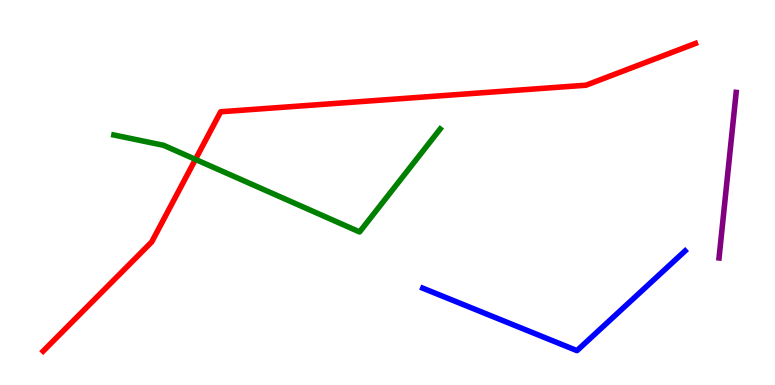[{'lines': ['blue', 'red'], 'intersections': []}, {'lines': ['green', 'red'], 'intersections': [{'x': 2.52, 'y': 5.86}]}, {'lines': ['purple', 'red'], 'intersections': []}, {'lines': ['blue', 'green'], 'intersections': []}, {'lines': ['blue', 'purple'], 'intersections': []}, {'lines': ['green', 'purple'], 'intersections': []}]